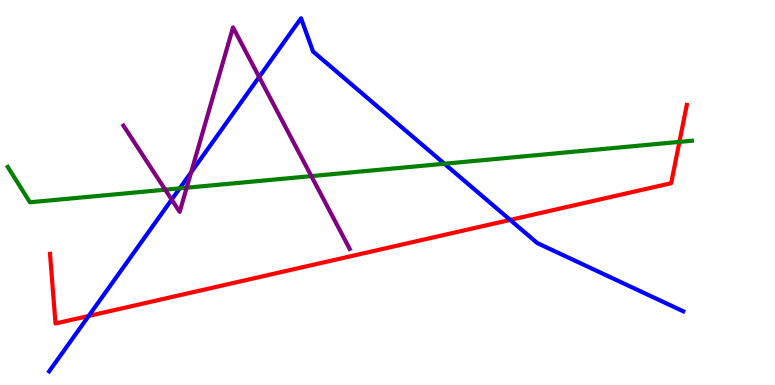[{'lines': ['blue', 'red'], 'intersections': [{'x': 1.14, 'y': 1.79}, {'x': 6.58, 'y': 4.29}]}, {'lines': ['green', 'red'], 'intersections': [{'x': 8.77, 'y': 6.31}]}, {'lines': ['purple', 'red'], 'intersections': []}, {'lines': ['blue', 'green'], 'intersections': [{'x': 2.32, 'y': 5.11}, {'x': 5.73, 'y': 5.75}]}, {'lines': ['blue', 'purple'], 'intersections': [{'x': 2.22, 'y': 4.82}, {'x': 2.47, 'y': 5.52}, {'x': 3.34, 'y': 8.0}]}, {'lines': ['green', 'purple'], 'intersections': [{'x': 2.13, 'y': 5.07}, {'x': 2.41, 'y': 5.12}, {'x': 4.02, 'y': 5.43}]}]